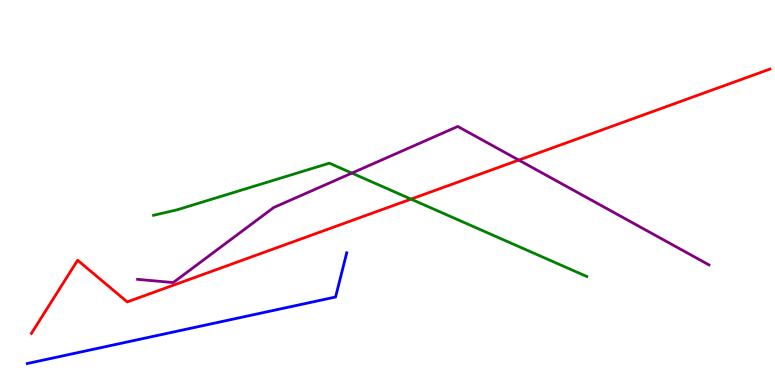[{'lines': ['blue', 'red'], 'intersections': []}, {'lines': ['green', 'red'], 'intersections': [{'x': 5.3, 'y': 4.83}]}, {'lines': ['purple', 'red'], 'intersections': [{'x': 6.69, 'y': 5.84}]}, {'lines': ['blue', 'green'], 'intersections': []}, {'lines': ['blue', 'purple'], 'intersections': []}, {'lines': ['green', 'purple'], 'intersections': [{'x': 4.54, 'y': 5.5}]}]